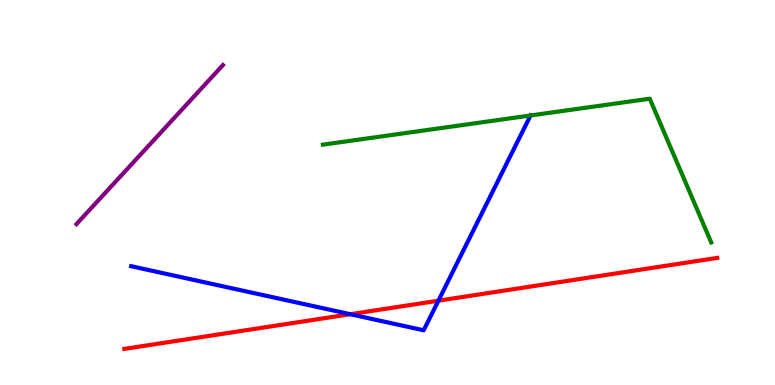[{'lines': ['blue', 'red'], 'intersections': [{'x': 4.52, 'y': 1.84}, {'x': 5.66, 'y': 2.19}]}, {'lines': ['green', 'red'], 'intersections': []}, {'lines': ['purple', 'red'], 'intersections': []}, {'lines': ['blue', 'green'], 'intersections': [{'x': 6.85, 'y': 7.0}]}, {'lines': ['blue', 'purple'], 'intersections': []}, {'lines': ['green', 'purple'], 'intersections': []}]